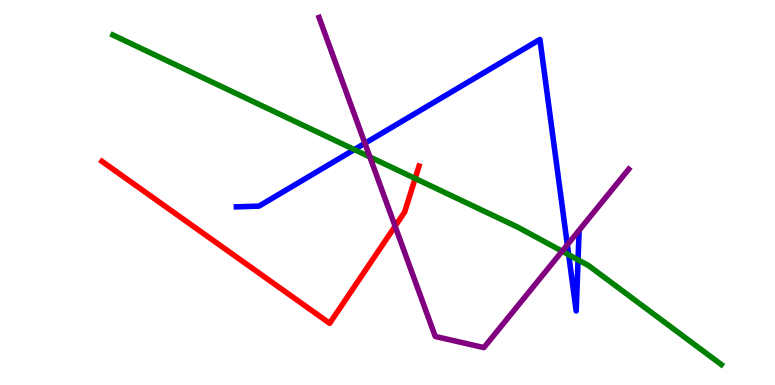[{'lines': ['blue', 'red'], 'intersections': []}, {'lines': ['green', 'red'], 'intersections': [{'x': 5.36, 'y': 5.36}]}, {'lines': ['purple', 'red'], 'intersections': [{'x': 5.1, 'y': 4.12}]}, {'lines': ['blue', 'green'], 'intersections': [{'x': 4.57, 'y': 6.11}, {'x': 7.34, 'y': 3.38}, {'x': 7.46, 'y': 3.25}]}, {'lines': ['blue', 'purple'], 'intersections': [{'x': 4.71, 'y': 6.28}, {'x': 7.32, 'y': 3.64}]}, {'lines': ['green', 'purple'], 'intersections': [{'x': 4.77, 'y': 5.92}, {'x': 7.25, 'y': 3.48}]}]